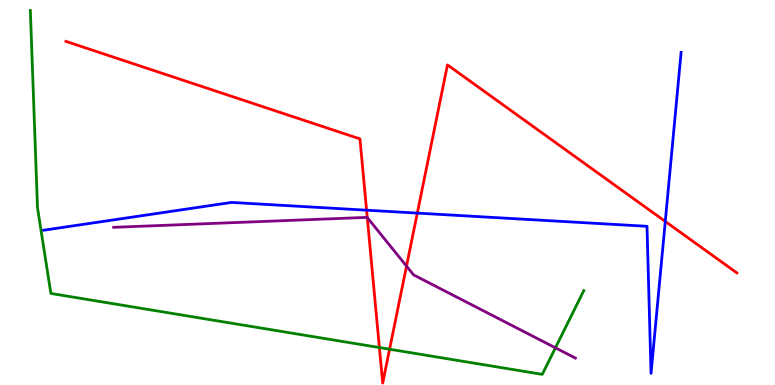[{'lines': ['blue', 'red'], 'intersections': [{'x': 4.73, 'y': 4.54}, {'x': 5.38, 'y': 4.46}, {'x': 8.58, 'y': 4.25}]}, {'lines': ['green', 'red'], 'intersections': [{'x': 4.9, 'y': 0.973}, {'x': 5.03, 'y': 0.929}]}, {'lines': ['purple', 'red'], 'intersections': [{'x': 4.74, 'y': 4.35}, {'x': 5.25, 'y': 3.09}]}, {'lines': ['blue', 'green'], 'intersections': []}, {'lines': ['blue', 'purple'], 'intersections': []}, {'lines': ['green', 'purple'], 'intersections': [{'x': 7.17, 'y': 0.966}]}]